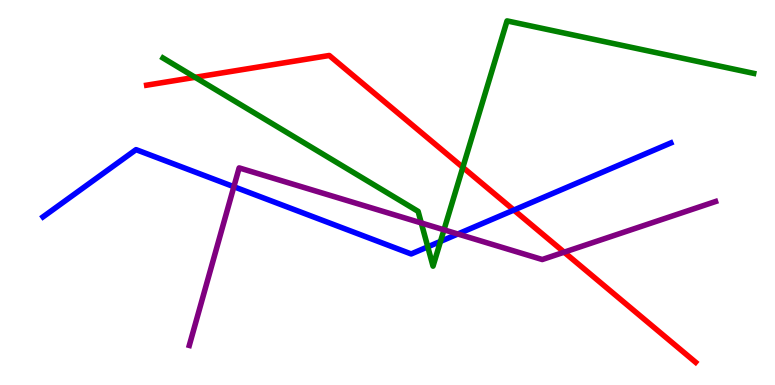[{'lines': ['blue', 'red'], 'intersections': [{'x': 6.63, 'y': 4.54}]}, {'lines': ['green', 'red'], 'intersections': [{'x': 2.52, 'y': 7.99}, {'x': 5.97, 'y': 5.65}]}, {'lines': ['purple', 'red'], 'intersections': [{'x': 7.28, 'y': 3.45}]}, {'lines': ['blue', 'green'], 'intersections': [{'x': 5.52, 'y': 3.59}, {'x': 5.68, 'y': 3.73}]}, {'lines': ['blue', 'purple'], 'intersections': [{'x': 3.02, 'y': 5.15}, {'x': 5.91, 'y': 3.92}]}, {'lines': ['green', 'purple'], 'intersections': [{'x': 5.44, 'y': 4.21}, {'x': 5.73, 'y': 4.03}]}]